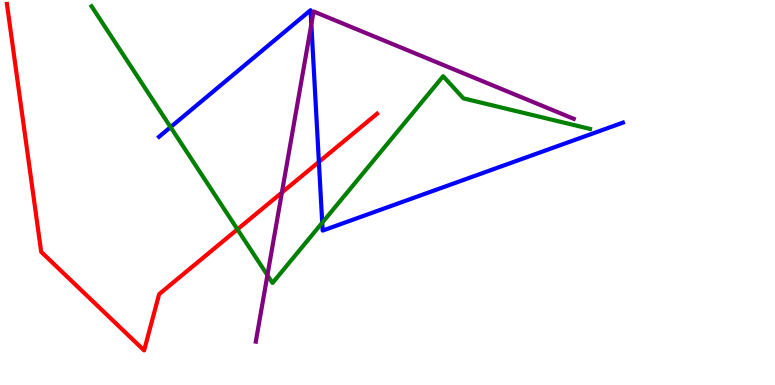[{'lines': ['blue', 'red'], 'intersections': [{'x': 4.11, 'y': 5.79}]}, {'lines': ['green', 'red'], 'intersections': [{'x': 3.06, 'y': 4.04}]}, {'lines': ['purple', 'red'], 'intersections': [{'x': 3.64, 'y': 5.0}]}, {'lines': ['blue', 'green'], 'intersections': [{'x': 2.2, 'y': 6.7}, {'x': 4.16, 'y': 4.21}]}, {'lines': ['blue', 'purple'], 'intersections': [{'x': 4.02, 'y': 9.37}]}, {'lines': ['green', 'purple'], 'intersections': [{'x': 3.45, 'y': 2.85}]}]